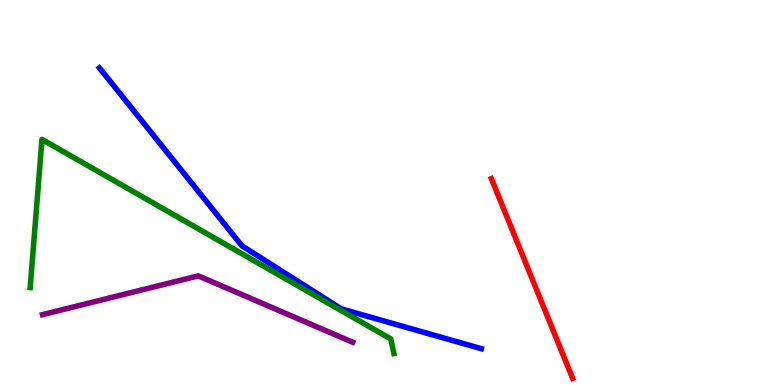[{'lines': ['blue', 'red'], 'intersections': []}, {'lines': ['green', 'red'], 'intersections': []}, {'lines': ['purple', 'red'], 'intersections': []}, {'lines': ['blue', 'green'], 'intersections': []}, {'lines': ['blue', 'purple'], 'intersections': []}, {'lines': ['green', 'purple'], 'intersections': []}]